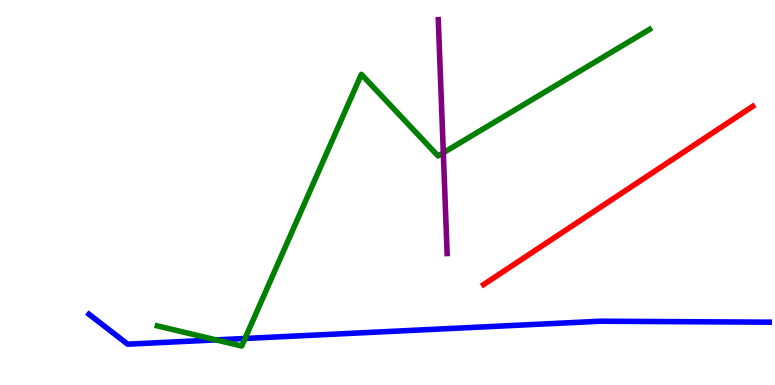[{'lines': ['blue', 'red'], 'intersections': []}, {'lines': ['green', 'red'], 'intersections': []}, {'lines': ['purple', 'red'], 'intersections': []}, {'lines': ['blue', 'green'], 'intersections': [{'x': 2.79, 'y': 1.17}, {'x': 3.16, 'y': 1.21}]}, {'lines': ['blue', 'purple'], 'intersections': []}, {'lines': ['green', 'purple'], 'intersections': [{'x': 5.72, 'y': 6.03}]}]